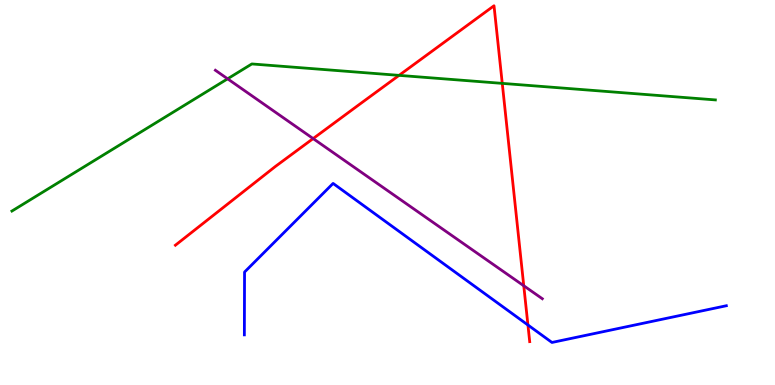[{'lines': ['blue', 'red'], 'intersections': [{'x': 6.81, 'y': 1.56}]}, {'lines': ['green', 'red'], 'intersections': [{'x': 5.15, 'y': 8.04}, {'x': 6.48, 'y': 7.83}]}, {'lines': ['purple', 'red'], 'intersections': [{'x': 4.04, 'y': 6.4}, {'x': 6.76, 'y': 2.58}]}, {'lines': ['blue', 'green'], 'intersections': []}, {'lines': ['blue', 'purple'], 'intersections': []}, {'lines': ['green', 'purple'], 'intersections': [{'x': 2.94, 'y': 7.95}]}]